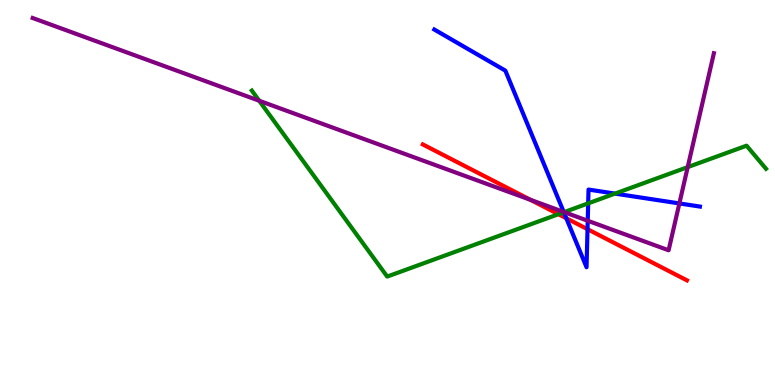[{'lines': ['blue', 'red'], 'intersections': [{'x': 7.31, 'y': 4.33}, {'x': 7.58, 'y': 4.05}]}, {'lines': ['green', 'red'], 'intersections': [{'x': 7.21, 'y': 4.44}]}, {'lines': ['purple', 'red'], 'intersections': [{'x': 6.84, 'y': 4.81}]}, {'lines': ['blue', 'green'], 'intersections': [{'x': 7.28, 'y': 4.49}, {'x': 7.59, 'y': 4.72}, {'x': 7.94, 'y': 4.97}]}, {'lines': ['blue', 'purple'], 'intersections': [{'x': 7.27, 'y': 4.49}, {'x': 7.58, 'y': 4.27}, {'x': 8.77, 'y': 4.72}]}, {'lines': ['green', 'purple'], 'intersections': [{'x': 3.34, 'y': 7.38}, {'x': 7.28, 'y': 4.49}, {'x': 8.87, 'y': 5.66}]}]